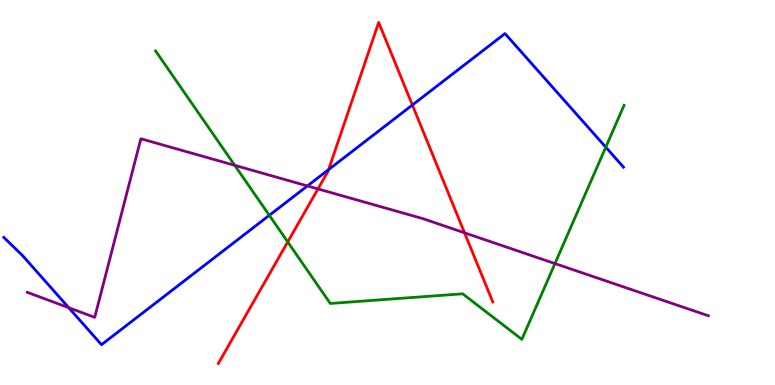[{'lines': ['blue', 'red'], 'intersections': [{'x': 4.24, 'y': 5.59}, {'x': 5.32, 'y': 7.27}]}, {'lines': ['green', 'red'], 'intersections': [{'x': 3.71, 'y': 3.72}]}, {'lines': ['purple', 'red'], 'intersections': [{'x': 4.1, 'y': 5.09}, {'x': 5.99, 'y': 3.95}]}, {'lines': ['blue', 'green'], 'intersections': [{'x': 3.47, 'y': 4.41}, {'x': 7.82, 'y': 6.18}]}, {'lines': ['blue', 'purple'], 'intersections': [{'x': 0.887, 'y': 2.01}, {'x': 3.97, 'y': 5.17}]}, {'lines': ['green', 'purple'], 'intersections': [{'x': 3.03, 'y': 5.71}, {'x': 7.16, 'y': 3.15}]}]